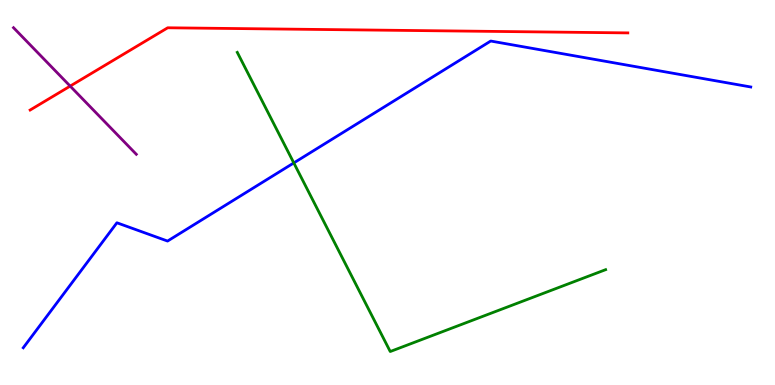[{'lines': ['blue', 'red'], 'intersections': []}, {'lines': ['green', 'red'], 'intersections': []}, {'lines': ['purple', 'red'], 'intersections': [{'x': 0.905, 'y': 7.76}]}, {'lines': ['blue', 'green'], 'intersections': [{'x': 3.79, 'y': 5.77}]}, {'lines': ['blue', 'purple'], 'intersections': []}, {'lines': ['green', 'purple'], 'intersections': []}]